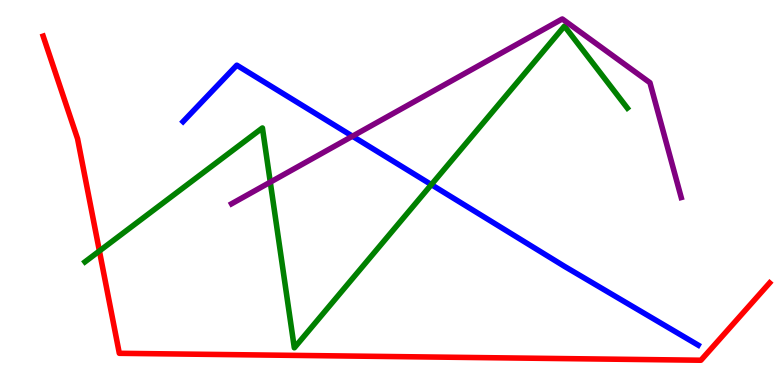[{'lines': ['blue', 'red'], 'intersections': []}, {'lines': ['green', 'red'], 'intersections': [{'x': 1.28, 'y': 3.48}]}, {'lines': ['purple', 'red'], 'intersections': []}, {'lines': ['blue', 'green'], 'intersections': [{'x': 5.57, 'y': 5.2}]}, {'lines': ['blue', 'purple'], 'intersections': [{'x': 4.55, 'y': 6.46}]}, {'lines': ['green', 'purple'], 'intersections': [{'x': 3.49, 'y': 5.27}]}]